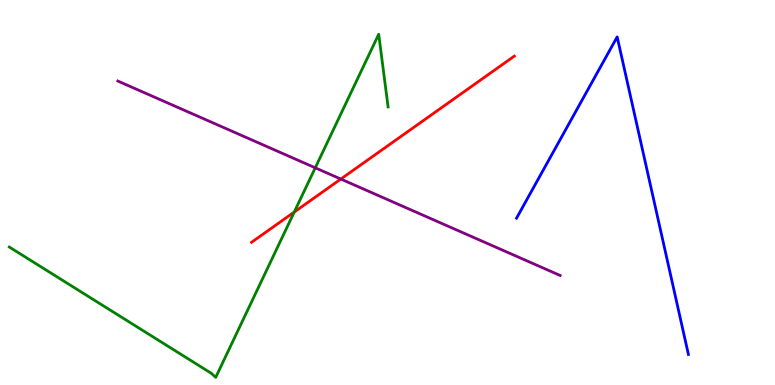[{'lines': ['blue', 'red'], 'intersections': []}, {'lines': ['green', 'red'], 'intersections': [{'x': 3.8, 'y': 4.49}]}, {'lines': ['purple', 'red'], 'intersections': [{'x': 4.4, 'y': 5.35}]}, {'lines': ['blue', 'green'], 'intersections': []}, {'lines': ['blue', 'purple'], 'intersections': []}, {'lines': ['green', 'purple'], 'intersections': [{'x': 4.07, 'y': 5.64}]}]